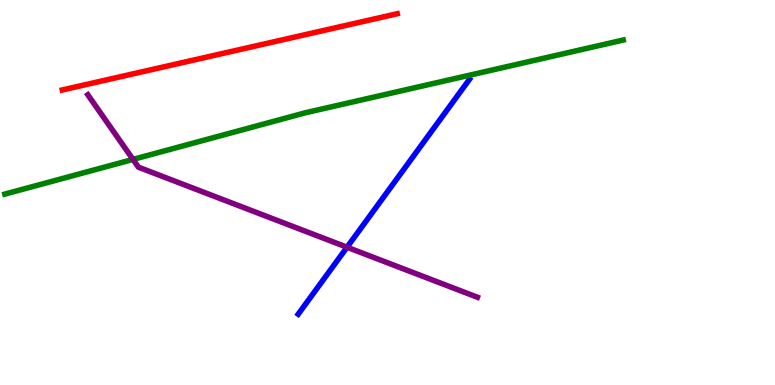[{'lines': ['blue', 'red'], 'intersections': []}, {'lines': ['green', 'red'], 'intersections': []}, {'lines': ['purple', 'red'], 'intersections': []}, {'lines': ['blue', 'green'], 'intersections': []}, {'lines': ['blue', 'purple'], 'intersections': [{'x': 4.48, 'y': 3.58}]}, {'lines': ['green', 'purple'], 'intersections': [{'x': 1.72, 'y': 5.86}]}]